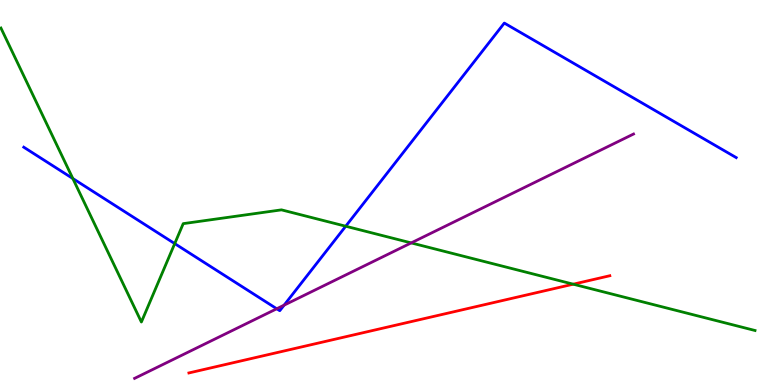[{'lines': ['blue', 'red'], 'intersections': []}, {'lines': ['green', 'red'], 'intersections': [{'x': 7.4, 'y': 2.62}]}, {'lines': ['purple', 'red'], 'intersections': []}, {'lines': ['blue', 'green'], 'intersections': [{'x': 0.94, 'y': 5.36}, {'x': 2.25, 'y': 3.67}, {'x': 4.46, 'y': 4.12}]}, {'lines': ['blue', 'purple'], 'intersections': [{'x': 3.57, 'y': 1.98}, {'x': 3.67, 'y': 2.07}]}, {'lines': ['green', 'purple'], 'intersections': [{'x': 5.31, 'y': 3.69}]}]